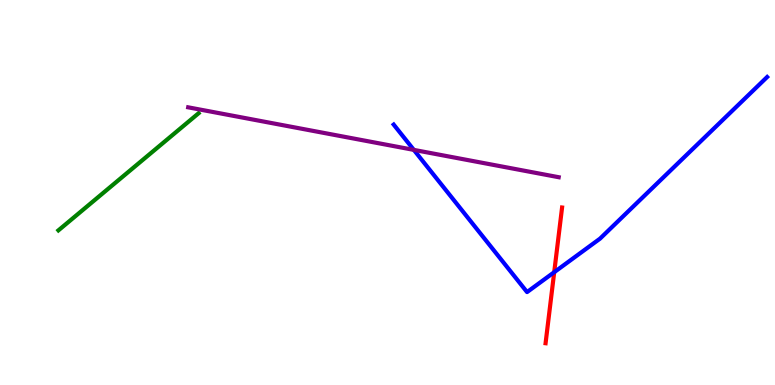[{'lines': ['blue', 'red'], 'intersections': [{'x': 7.15, 'y': 2.93}]}, {'lines': ['green', 'red'], 'intersections': []}, {'lines': ['purple', 'red'], 'intersections': []}, {'lines': ['blue', 'green'], 'intersections': []}, {'lines': ['blue', 'purple'], 'intersections': [{'x': 5.34, 'y': 6.11}]}, {'lines': ['green', 'purple'], 'intersections': []}]